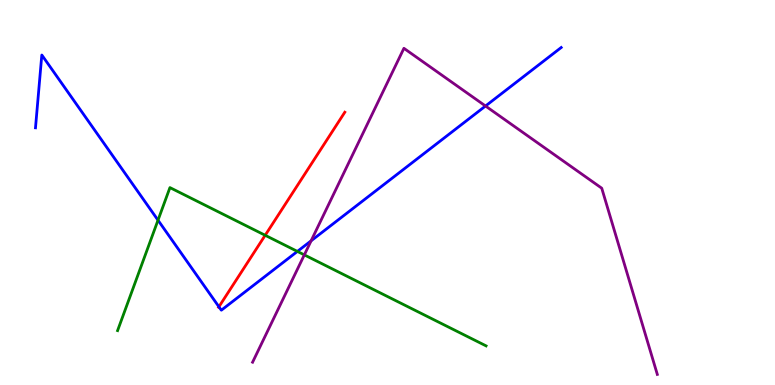[{'lines': ['blue', 'red'], 'intersections': [{'x': 2.82, 'y': 2.03}]}, {'lines': ['green', 'red'], 'intersections': [{'x': 3.42, 'y': 3.89}]}, {'lines': ['purple', 'red'], 'intersections': []}, {'lines': ['blue', 'green'], 'intersections': [{'x': 2.04, 'y': 4.28}, {'x': 3.84, 'y': 3.47}]}, {'lines': ['blue', 'purple'], 'intersections': [{'x': 4.01, 'y': 3.75}, {'x': 6.26, 'y': 7.25}]}, {'lines': ['green', 'purple'], 'intersections': [{'x': 3.93, 'y': 3.38}]}]